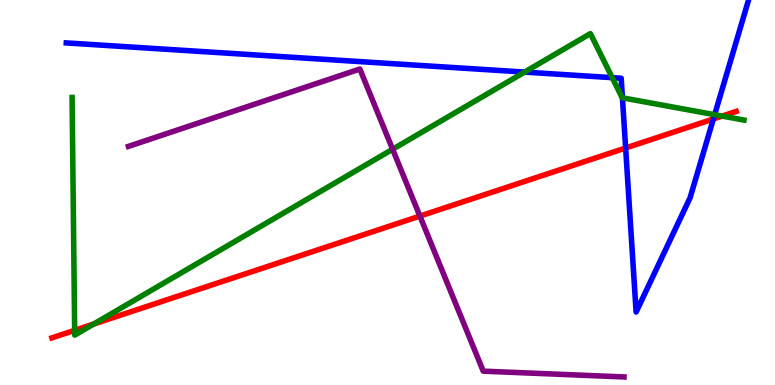[{'lines': ['blue', 'red'], 'intersections': [{'x': 8.07, 'y': 6.16}, {'x': 9.2, 'y': 6.91}]}, {'lines': ['green', 'red'], 'intersections': [{'x': 0.963, 'y': 1.42}, {'x': 1.21, 'y': 1.58}, {'x': 9.32, 'y': 6.99}]}, {'lines': ['purple', 'red'], 'intersections': [{'x': 5.42, 'y': 4.39}]}, {'lines': ['blue', 'green'], 'intersections': [{'x': 6.77, 'y': 8.13}, {'x': 7.9, 'y': 7.98}, {'x': 8.03, 'y': 7.46}, {'x': 9.22, 'y': 7.02}]}, {'lines': ['blue', 'purple'], 'intersections': []}, {'lines': ['green', 'purple'], 'intersections': [{'x': 5.07, 'y': 6.12}]}]